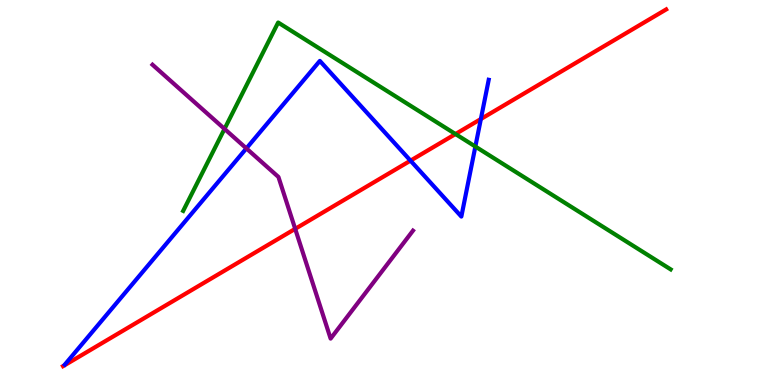[{'lines': ['blue', 'red'], 'intersections': [{'x': 5.3, 'y': 5.83}, {'x': 6.2, 'y': 6.91}]}, {'lines': ['green', 'red'], 'intersections': [{'x': 5.88, 'y': 6.52}]}, {'lines': ['purple', 'red'], 'intersections': [{'x': 3.81, 'y': 4.06}]}, {'lines': ['blue', 'green'], 'intersections': [{'x': 6.13, 'y': 6.19}]}, {'lines': ['blue', 'purple'], 'intersections': [{'x': 3.18, 'y': 6.15}]}, {'lines': ['green', 'purple'], 'intersections': [{'x': 2.9, 'y': 6.65}]}]